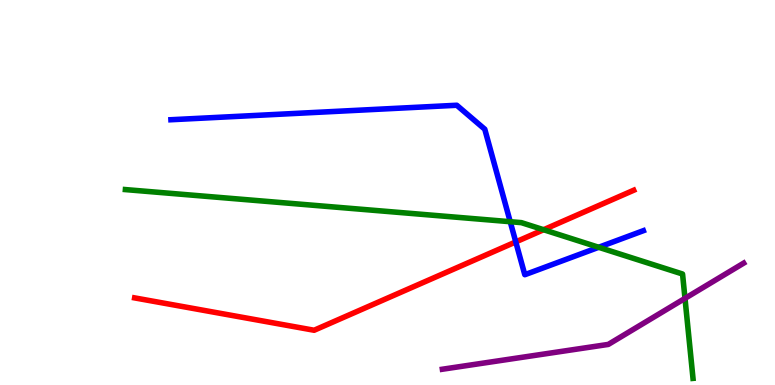[{'lines': ['blue', 'red'], 'intersections': [{'x': 6.66, 'y': 3.72}]}, {'lines': ['green', 'red'], 'intersections': [{'x': 7.01, 'y': 4.03}]}, {'lines': ['purple', 'red'], 'intersections': []}, {'lines': ['blue', 'green'], 'intersections': [{'x': 6.58, 'y': 4.24}, {'x': 7.72, 'y': 3.58}]}, {'lines': ['blue', 'purple'], 'intersections': []}, {'lines': ['green', 'purple'], 'intersections': [{'x': 8.84, 'y': 2.25}]}]